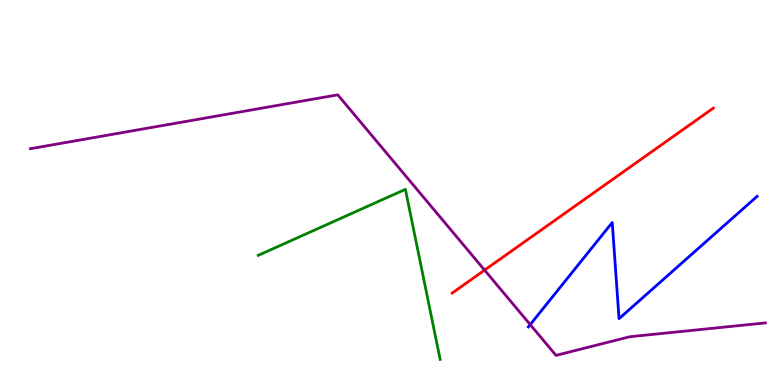[{'lines': ['blue', 'red'], 'intersections': []}, {'lines': ['green', 'red'], 'intersections': []}, {'lines': ['purple', 'red'], 'intersections': [{'x': 6.25, 'y': 2.98}]}, {'lines': ['blue', 'green'], 'intersections': []}, {'lines': ['blue', 'purple'], 'intersections': [{'x': 6.84, 'y': 1.57}]}, {'lines': ['green', 'purple'], 'intersections': []}]